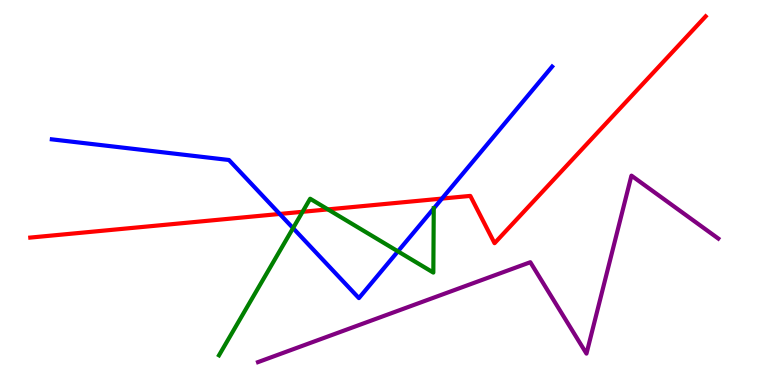[{'lines': ['blue', 'red'], 'intersections': [{'x': 3.61, 'y': 4.44}, {'x': 5.7, 'y': 4.84}]}, {'lines': ['green', 'red'], 'intersections': [{'x': 3.9, 'y': 4.5}, {'x': 4.23, 'y': 4.56}]}, {'lines': ['purple', 'red'], 'intersections': []}, {'lines': ['blue', 'green'], 'intersections': [{'x': 3.78, 'y': 4.07}, {'x': 5.13, 'y': 3.47}, {'x': 5.6, 'y': 4.59}]}, {'lines': ['blue', 'purple'], 'intersections': []}, {'lines': ['green', 'purple'], 'intersections': []}]